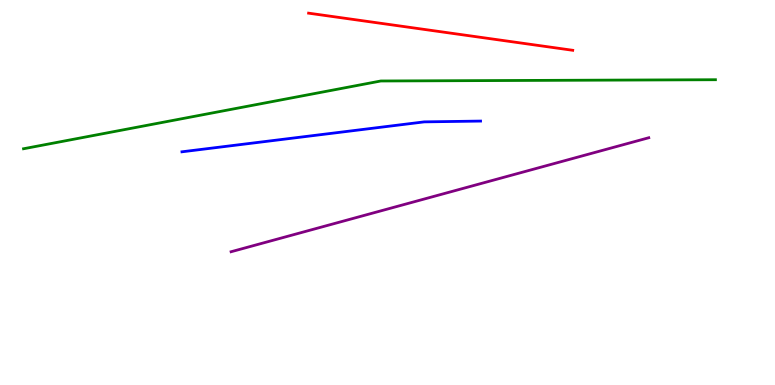[{'lines': ['blue', 'red'], 'intersections': []}, {'lines': ['green', 'red'], 'intersections': []}, {'lines': ['purple', 'red'], 'intersections': []}, {'lines': ['blue', 'green'], 'intersections': []}, {'lines': ['blue', 'purple'], 'intersections': []}, {'lines': ['green', 'purple'], 'intersections': []}]